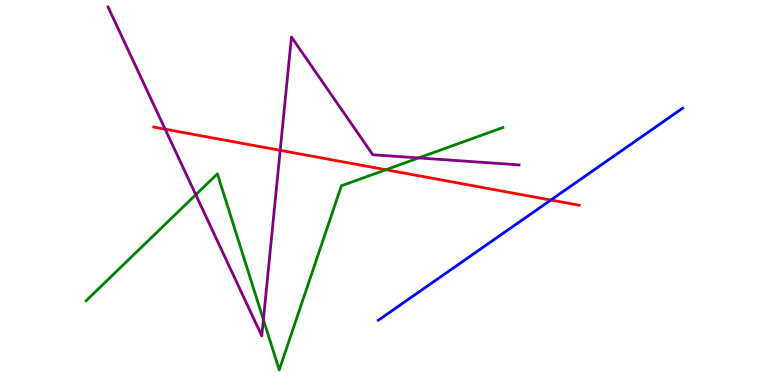[{'lines': ['blue', 'red'], 'intersections': [{'x': 7.11, 'y': 4.8}]}, {'lines': ['green', 'red'], 'intersections': [{'x': 4.98, 'y': 5.59}]}, {'lines': ['purple', 'red'], 'intersections': [{'x': 2.13, 'y': 6.64}, {'x': 3.62, 'y': 6.1}]}, {'lines': ['blue', 'green'], 'intersections': []}, {'lines': ['blue', 'purple'], 'intersections': []}, {'lines': ['green', 'purple'], 'intersections': [{'x': 2.53, 'y': 4.94}, {'x': 3.4, 'y': 1.7}, {'x': 5.4, 'y': 5.9}]}]